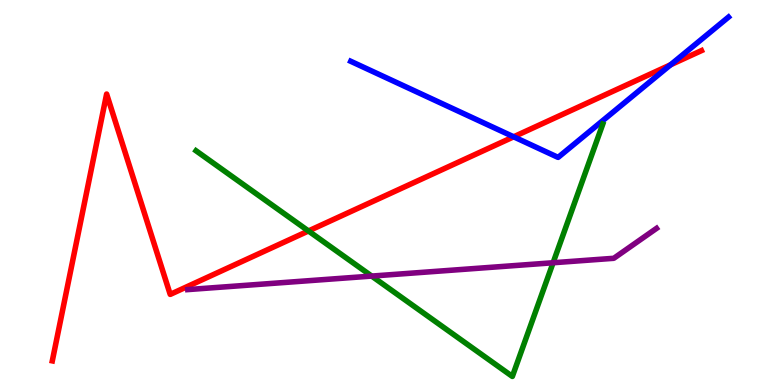[{'lines': ['blue', 'red'], 'intersections': [{'x': 6.63, 'y': 6.45}, {'x': 8.65, 'y': 8.32}]}, {'lines': ['green', 'red'], 'intersections': [{'x': 3.98, 'y': 4.0}]}, {'lines': ['purple', 'red'], 'intersections': []}, {'lines': ['blue', 'green'], 'intersections': []}, {'lines': ['blue', 'purple'], 'intersections': []}, {'lines': ['green', 'purple'], 'intersections': [{'x': 4.8, 'y': 2.83}, {'x': 7.14, 'y': 3.18}]}]